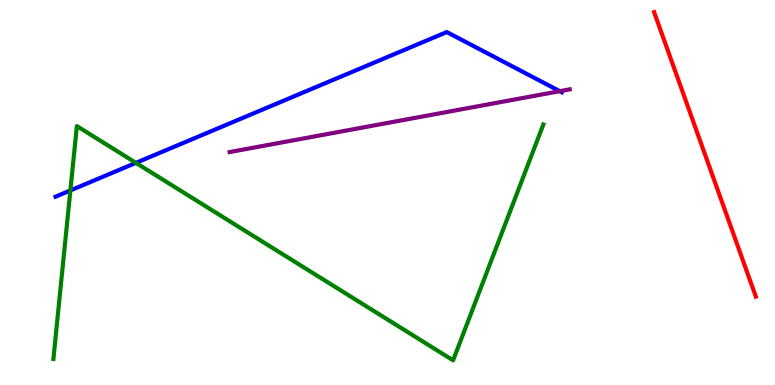[{'lines': ['blue', 'red'], 'intersections': []}, {'lines': ['green', 'red'], 'intersections': []}, {'lines': ['purple', 'red'], 'intersections': []}, {'lines': ['blue', 'green'], 'intersections': [{'x': 0.908, 'y': 5.05}, {'x': 1.75, 'y': 5.77}]}, {'lines': ['blue', 'purple'], 'intersections': [{'x': 7.22, 'y': 7.63}]}, {'lines': ['green', 'purple'], 'intersections': []}]